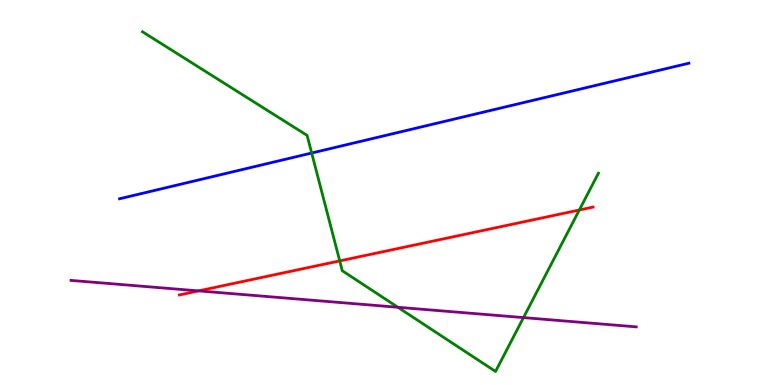[{'lines': ['blue', 'red'], 'intersections': []}, {'lines': ['green', 'red'], 'intersections': [{'x': 4.38, 'y': 3.22}, {'x': 7.48, 'y': 4.55}]}, {'lines': ['purple', 'red'], 'intersections': [{'x': 2.56, 'y': 2.44}]}, {'lines': ['blue', 'green'], 'intersections': [{'x': 4.02, 'y': 6.03}]}, {'lines': ['blue', 'purple'], 'intersections': []}, {'lines': ['green', 'purple'], 'intersections': [{'x': 5.13, 'y': 2.02}, {'x': 6.75, 'y': 1.75}]}]